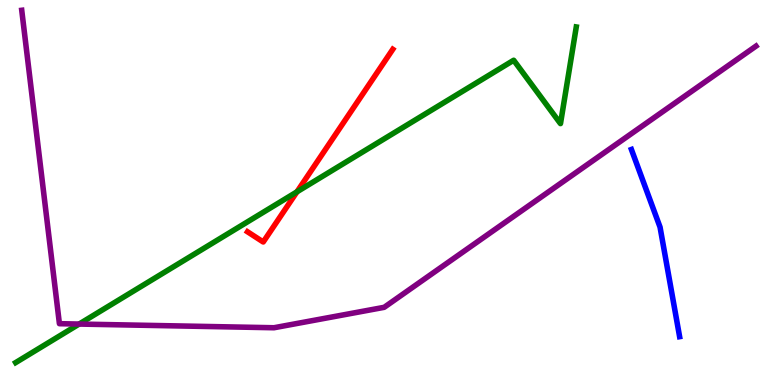[{'lines': ['blue', 'red'], 'intersections': []}, {'lines': ['green', 'red'], 'intersections': [{'x': 3.83, 'y': 5.02}]}, {'lines': ['purple', 'red'], 'intersections': []}, {'lines': ['blue', 'green'], 'intersections': []}, {'lines': ['blue', 'purple'], 'intersections': []}, {'lines': ['green', 'purple'], 'intersections': [{'x': 1.02, 'y': 1.58}]}]